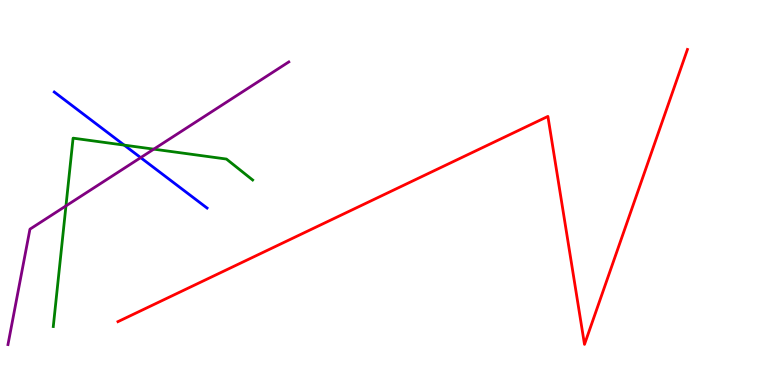[{'lines': ['blue', 'red'], 'intersections': []}, {'lines': ['green', 'red'], 'intersections': []}, {'lines': ['purple', 'red'], 'intersections': []}, {'lines': ['blue', 'green'], 'intersections': [{'x': 1.6, 'y': 6.23}]}, {'lines': ['blue', 'purple'], 'intersections': [{'x': 1.82, 'y': 5.91}]}, {'lines': ['green', 'purple'], 'intersections': [{'x': 0.851, 'y': 4.65}, {'x': 1.98, 'y': 6.13}]}]